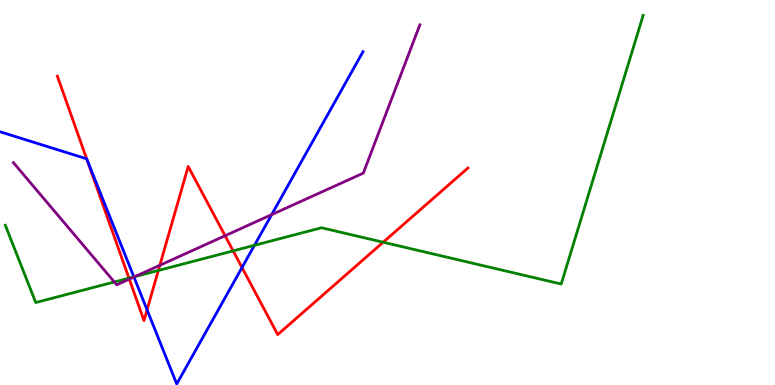[{'lines': ['blue', 'red'], 'intersections': [{'x': 1.12, 'y': 5.88}, {'x': 1.9, 'y': 1.95}, {'x': 3.12, 'y': 3.05}]}, {'lines': ['green', 'red'], 'intersections': [{'x': 1.66, 'y': 2.78}, {'x': 2.04, 'y': 2.98}, {'x': 3.01, 'y': 3.48}, {'x': 4.94, 'y': 3.71}]}, {'lines': ['purple', 'red'], 'intersections': [{'x': 1.67, 'y': 2.75}, {'x': 2.06, 'y': 3.11}, {'x': 2.9, 'y': 3.88}]}, {'lines': ['blue', 'green'], 'intersections': [{'x': 1.73, 'y': 2.81}, {'x': 3.28, 'y': 3.63}]}, {'lines': ['blue', 'purple'], 'intersections': [{'x': 1.73, 'y': 2.8}, {'x': 3.51, 'y': 4.42}]}, {'lines': ['green', 'purple'], 'intersections': [{'x': 1.48, 'y': 2.68}, {'x': 1.74, 'y': 2.82}]}]